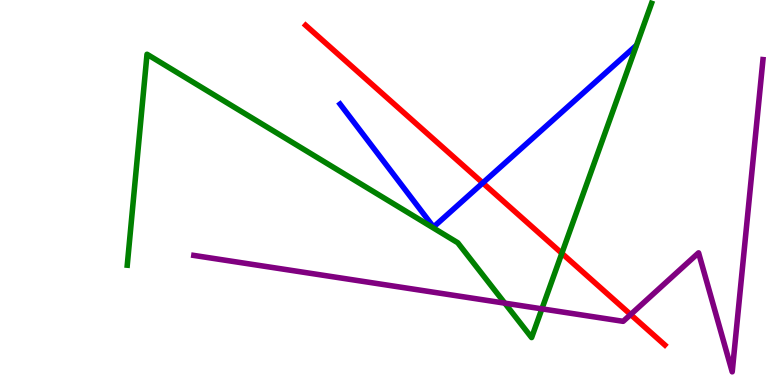[{'lines': ['blue', 'red'], 'intersections': [{'x': 6.23, 'y': 5.25}]}, {'lines': ['green', 'red'], 'intersections': [{'x': 7.25, 'y': 3.42}]}, {'lines': ['purple', 'red'], 'intersections': [{'x': 8.14, 'y': 1.83}]}, {'lines': ['blue', 'green'], 'intersections': []}, {'lines': ['blue', 'purple'], 'intersections': []}, {'lines': ['green', 'purple'], 'intersections': [{'x': 6.51, 'y': 2.13}, {'x': 6.99, 'y': 1.98}]}]